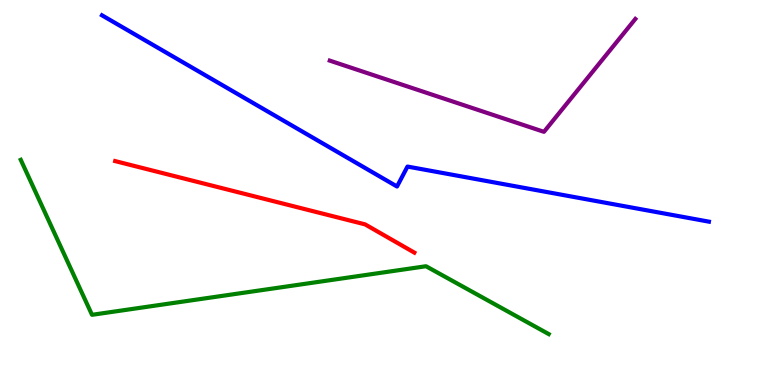[{'lines': ['blue', 'red'], 'intersections': []}, {'lines': ['green', 'red'], 'intersections': []}, {'lines': ['purple', 'red'], 'intersections': []}, {'lines': ['blue', 'green'], 'intersections': []}, {'lines': ['blue', 'purple'], 'intersections': []}, {'lines': ['green', 'purple'], 'intersections': []}]